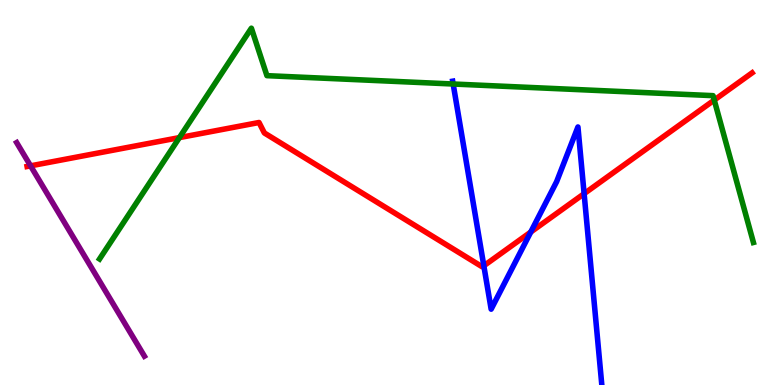[{'lines': ['blue', 'red'], 'intersections': [{'x': 6.24, 'y': 3.1}, {'x': 6.85, 'y': 3.97}, {'x': 7.54, 'y': 4.97}]}, {'lines': ['green', 'red'], 'intersections': [{'x': 2.31, 'y': 6.43}, {'x': 9.22, 'y': 7.4}]}, {'lines': ['purple', 'red'], 'intersections': [{'x': 0.394, 'y': 5.69}]}, {'lines': ['blue', 'green'], 'intersections': [{'x': 5.85, 'y': 7.82}]}, {'lines': ['blue', 'purple'], 'intersections': []}, {'lines': ['green', 'purple'], 'intersections': []}]